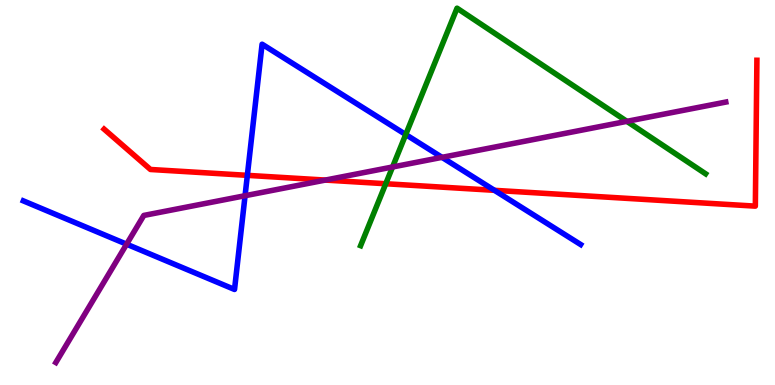[{'lines': ['blue', 'red'], 'intersections': [{'x': 3.19, 'y': 5.45}, {'x': 6.38, 'y': 5.06}]}, {'lines': ['green', 'red'], 'intersections': [{'x': 4.98, 'y': 5.23}]}, {'lines': ['purple', 'red'], 'intersections': [{'x': 4.2, 'y': 5.32}]}, {'lines': ['blue', 'green'], 'intersections': [{'x': 5.24, 'y': 6.51}]}, {'lines': ['blue', 'purple'], 'intersections': [{'x': 1.63, 'y': 3.66}, {'x': 3.16, 'y': 4.92}, {'x': 5.7, 'y': 5.91}]}, {'lines': ['green', 'purple'], 'intersections': [{'x': 5.07, 'y': 5.66}, {'x': 8.09, 'y': 6.85}]}]